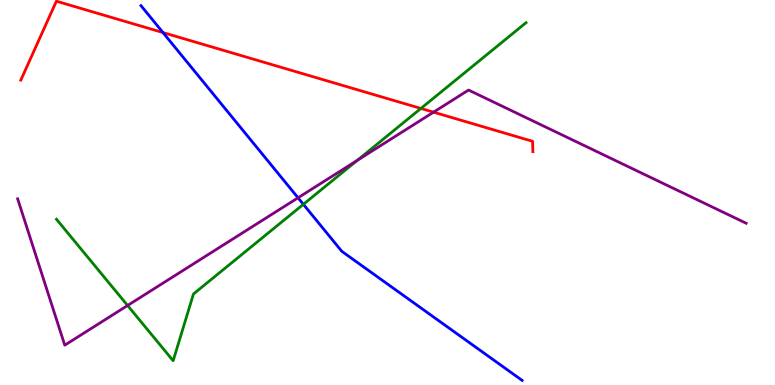[{'lines': ['blue', 'red'], 'intersections': [{'x': 2.1, 'y': 9.15}]}, {'lines': ['green', 'red'], 'intersections': [{'x': 5.43, 'y': 7.18}]}, {'lines': ['purple', 'red'], 'intersections': [{'x': 5.59, 'y': 7.09}]}, {'lines': ['blue', 'green'], 'intersections': [{'x': 3.91, 'y': 4.69}]}, {'lines': ['blue', 'purple'], 'intersections': [{'x': 3.85, 'y': 4.86}]}, {'lines': ['green', 'purple'], 'intersections': [{'x': 1.65, 'y': 2.07}, {'x': 4.61, 'y': 5.83}]}]